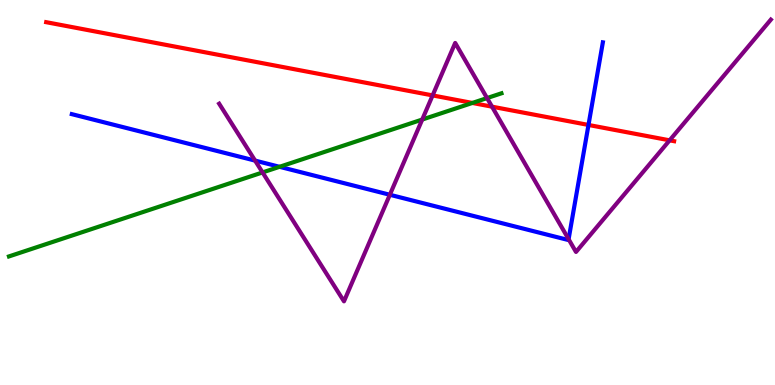[{'lines': ['blue', 'red'], 'intersections': [{'x': 7.59, 'y': 6.75}]}, {'lines': ['green', 'red'], 'intersections': [{'x': 6.09, 'y': 7.33}]}, {'lines': ['purple', 'red'], 'intersections': [{'x': 5.58, 'y': 7.52}, {'x': 6.35, 'y': 7.23}, {'x': 8.64, 'y': 6.36}]}, {'lines': ['blue', 'green'], 'intersections': [{'x': 3.61, 'y': 5.67}]}, {'lines': ['blue', 'purple'], 'intersections': [{'x': 3.29, 'y': 5.83}, {'x': 5.03, 'y': 4.94}, {'x': 7.34, 'y': 3.79}]}, {'lines': ['green', 'purple'], 'intersections': [{'x': 3.39, 'y': 5.52}, {'x': 5.45, 'y': 6.89}, {'x': 6.28, 'y': 7.45}]}]